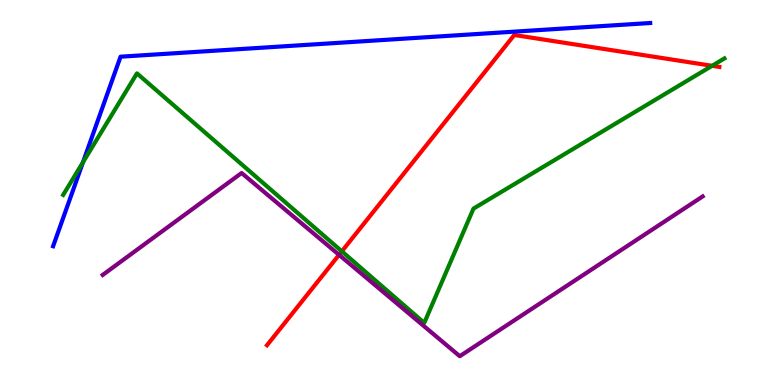[{'lines': ['blue', 'red'], 'intersections': []}, {'lines': ['green', 'red'], 'intersections': [{'x': 4.41, 'y': 3.47}, {'x': 9.19, 'y': 8.29}]}, {'lines': ['purple', 'red'], 'intersections': [{'x': 4.37, 'y': 3.38}]}, {'lines': ['blue', 'green'], 'intersections': [{'x': 1.07, 'y': 5.78}]}, {'lines': ['blue', 'purple'], 'intersections': []}, {'lines': ['green', 'purple'], 'intersections': []}]